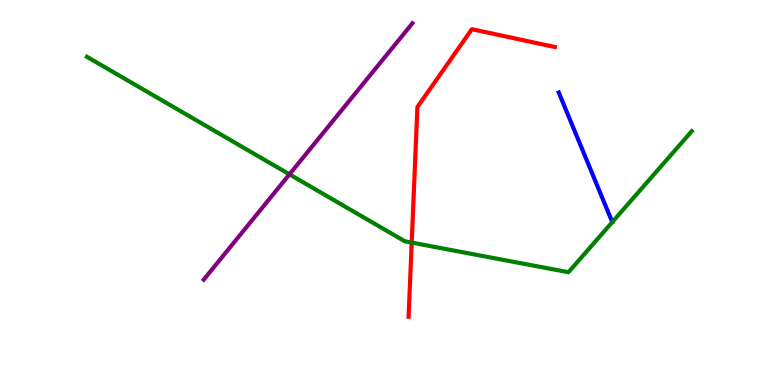[{'lines': ['blue', 'red'], 'intersections': []}, {'lines': ['green', 'red'], 'intersections': [{'x': 5.31, 'y': 3.7}]}, {'lines': ['purple', 'red'], 'intersections': []}, {'lines': ['blue', 'green'], 'intersections': []}, {'lines': ['blue', 'purple'], 'intersections': []}, {'lines': ['green', 'purple'], 'intersections': [{'x': 3.74, 'y': 5.47}]}]